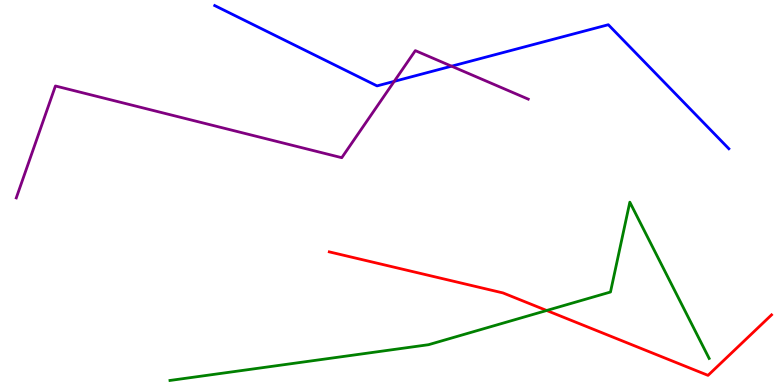[{'lines': ['blue', 'red'], 'intersections': []}, {'lines': ['green', 'red'], 'intersections': [{'x': 7.05, 'y': 1.94}]}, {'lines': ['purple', 'red'], 'intersections': []}, {'lines': ['blue', 'green'], 'intersections': []}, {'lines': ['blue', 'purple'], 'intersections': [{'x': 5.09, 'y': 7.89}, {'x': 5.83, 'y': 8.28}]}, {'lines': ['green', 'purple'], 'intersections': []}]